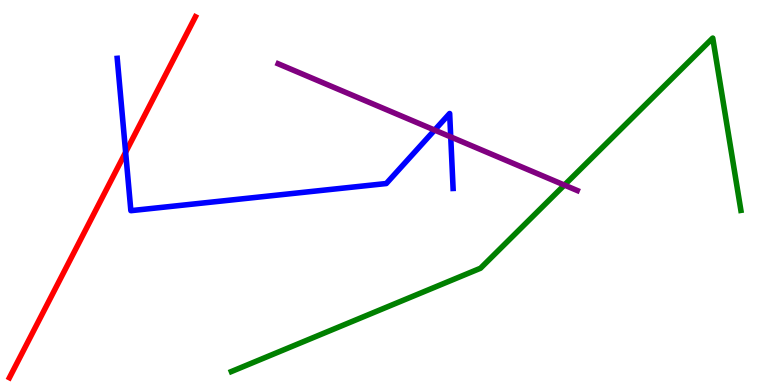[{'lines': ['blue', 'red'], 'intersections': [{'x': 1.62, 'y': 6.05}]}, {'lines': ['green', 'red'], 'intersections': []}, {'lines': ['purple', 'red'], 'intersections': []}, {'lines': ['blue', 'green'], 'intersections': []}, {'lines': ['blue', 'purple'], 'intersections': [{'x': 5.61, 'y': 6.62}, {'x': 5.82, 'y': 6.44}]}, {'lines': ['green', 'purple'], 'intersections': [{'x': 7.28, 'y': 5.19}]}]